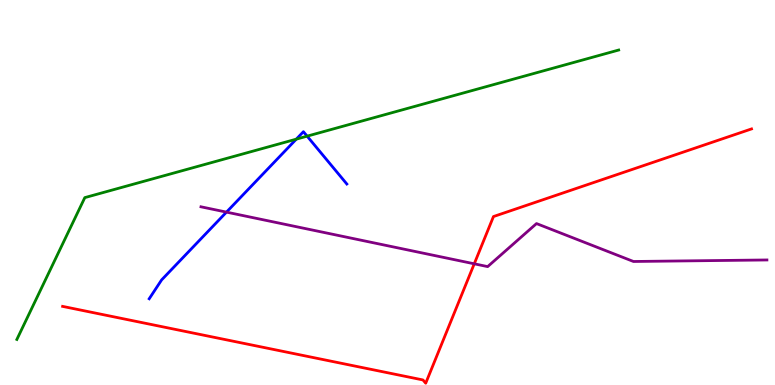[{'lines': ['blue', 'red'], 'intersections': []}, {'lines': ['green', 'red'], 'intersections': []}, {'lines': ['purple', 'red'], 'intersections': [{'x': 6.12, 'y': 3.15}]}, {'lines': ['blue', 'green'], 'intersections': [{'x': 3.82, 'y': 6.39}, {'x': 3.96, 'y': 6.46}]}, {'lines': ['blue', 'purple'], 'intersections': [{'x': 2.92, 'y': 4.49}]}, {'lines': ['green', 'purple'], 'intersections': []}]